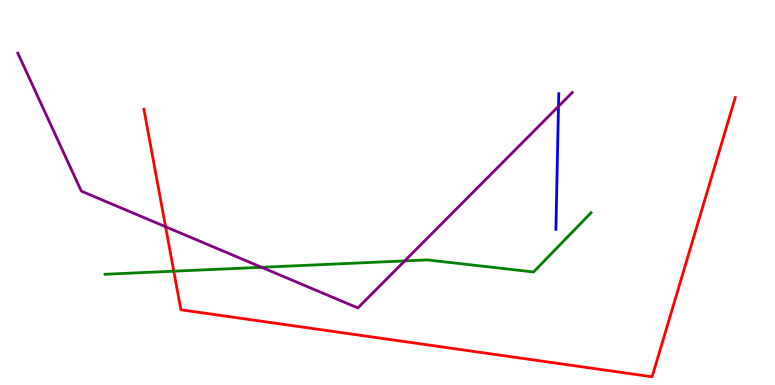[{'lines': ['blue', 'red'], 'intersections': []}, {'lines': ['green', 'red'], 'intersections': [{'x': 2.24, 'y': 2.96}]}, {'lines': ['purple', 'red'], 'intersections': [{'x': 2.14, 'y': 4.11}]}, {'lines': ['blue', 'green'], 'intersections': []}, {'lines': ['blue', 'purple'], 'intersections': [{'x': 7.21, 'y': 7.24}]}, {'lines': ['green', 'purple'], 'intersections': [{'x': 3.38, 'y': 3.06}, {'x': 5.22, 'y': 3.22}]}]